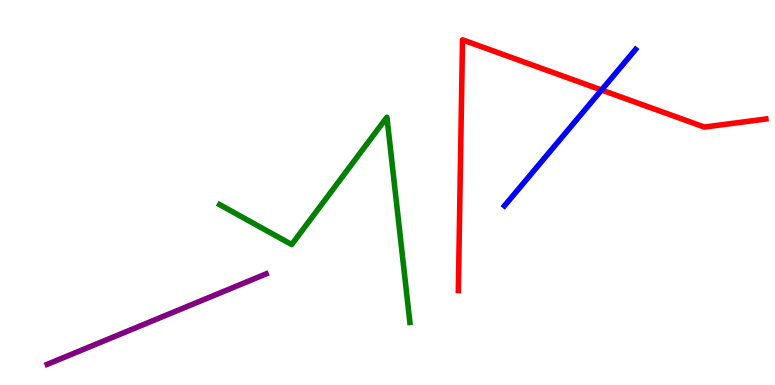[{'lines': ['blue', 'red'], 'intersections': [{'x': 7.76, 'y': 7.66}]}, {'lines': ['green', 'red'], 'intersections': []}, {'lines': ['purple', 'red'], 'intersections': []}, {'lines': ['blue', 'green'], 'intersections': []}, {'lines': ['blue', 'purple'], 'intersections': []}, {'lines': ['green', 'purple'], 'intersections': []}]